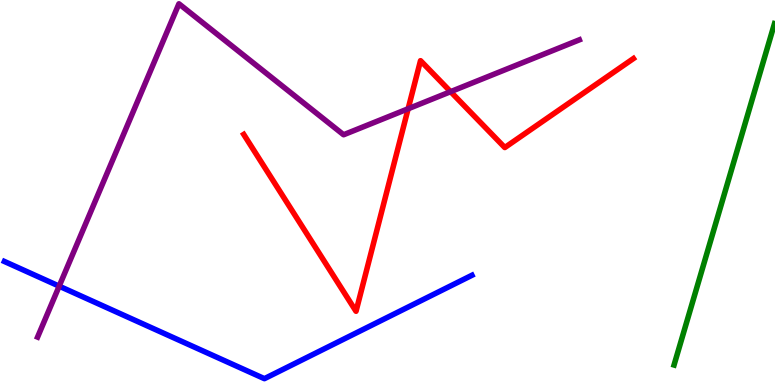[{'lines': ['blue', 'red'], 'intersections': []}, {'lines': ['green', 'red'], 'intersections': []}, {'lines': ['purple', 'red'], 'intersections': [{'x': 5.27, 'y': 7.17}, {'x': 5.81, 'y': 7.62}]}, {'lines': ['blue', 'green'], 'intersections': []}, {'lines': ['blue', 'purple'], 'intersections': [{'x': 0.764, 'y': 2.57}]}, {'lines': ['green', 'purple'], 'intersections': []}]